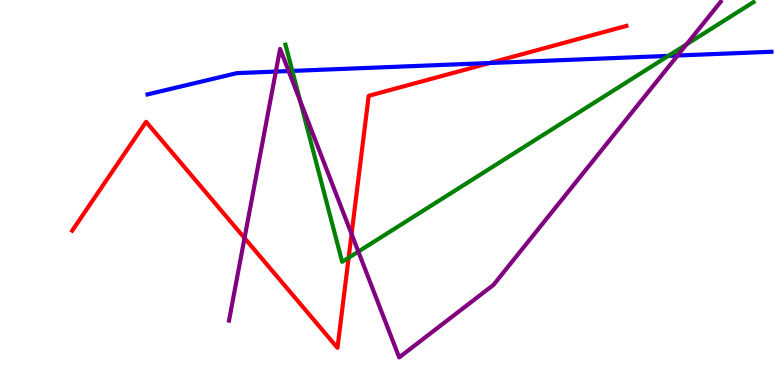[{'lines': ['blue', 'red'], 'intersections': [{'x': 6.32, 'y': 8.36}]}, {'lines': ['green', 'red'], 'intersections': [{'x': 4.5, 'y': 3.31}]}, {'lines': ['purple', 'red'], 'intersections': [{'x': 3.16, 'y': 3.82}, {'x': 4.54, 'y': 3.92}]}, {'lines': ['blue', 'green'], 'intersections': [{'x': 3.77, 'y': 8.16}, {'x': 8.62, 'y': 8.55}]}, {'lines': ['blue', 'purple'], 'intersections': [{'x': 3.56, 'y': 8.14}, {'x': 3.72, 'y': 8.15}, {'x': 8.74, 'y': 8.56}]}, {'lines': ['green', 'purple'], 'intersections': [{'x': 3.87, 'y': 7.38}, {'x': 4.62, 'y': 3.46}, {'x': 8.86, 'y': 8.85}]}]